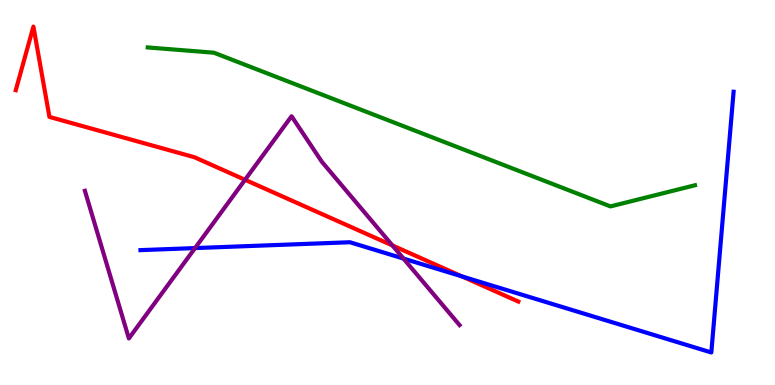[{'lines': ['blue', 'red'], 'intersections': [{'x': 5.96, 'y': 2.82}]}, {'lines': ['green', 'red'], 'intersections': []}, {'lines': ['purple', 'red'], 'intersections': [{'x': 3.16, 'y': 5.33}, {'x': 5.06, 'y': 3.63}]}, {'lines': ['blue', 'green'], 'intersections': []}, {'lines': ['blue', 'purple'], 'intersections': [{'x': 2.52, 'y': 3.56}, {'x': 5.21, 'y': 3.28}]}, {'lines': ['green', 'purple'], 'intersections': []}]